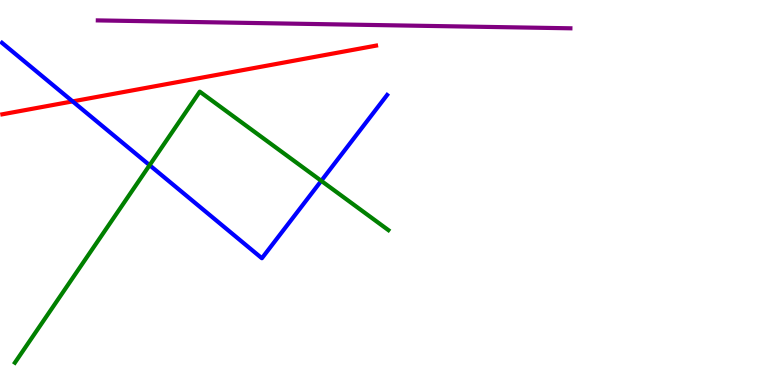[{'lines': ['blue', 'red'], 'intersections': [{'x': 0.937, 'y': 7.37}]}, {'lines': ['green', 'red'], 'intersections': []}, {'lines': ['purple', 'red'], 'intersections': []}, {'lines': ['blue', 'green'], 'intersections': [{'x': 1.93, 'y': 5.71}, {'x': 4.15, 'y': 5.3}]}, {'lines': ['blue', 'purple'], 'intersections': []}, {'lines': ['green', 'purple'], 'intersections': []}]